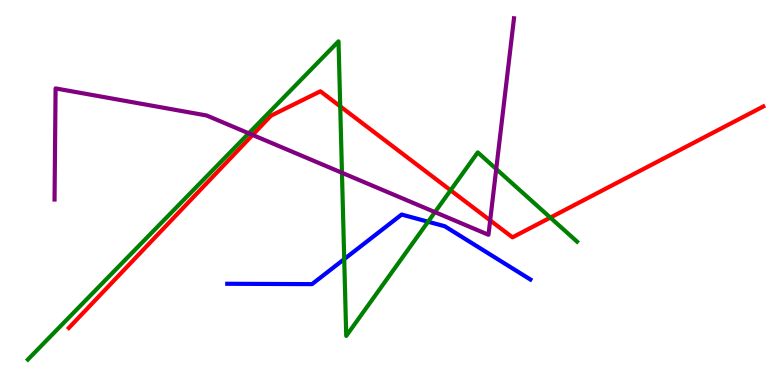[{'lines': ['blue', 'red'], 'intersections': []}, {'lines': ['green', 'red'], 'intersections': [{'x': 4.39, 'y': 7.24}, {'x': 5.81, 'y': 5.06}, {'x': 7.1, 'y': 4.35}]}, {'lines': ['purple', 'red'], 'intersections': [{'x': 3.26, 'y': 6.49}, {'x': 6.32, 'y': 4.28}]}, {'lines': ['blue', 'green'], 'intersections': [{'x': 4.44, 'y': 3.27}, {'x': 5.52, 'y': 4.24}]}, {'lines': ['blue', 'purple'], 'intersections': []}, {'lines': ['green', 'purple'], 'intersections': [{'x': 3.21, 'y': 6.54}, {'x': 4.41, 'y': 5.51}, {'x': 5.61, 'y': 4.49}, {'x': 6.4, 'y': 5.61}]}]